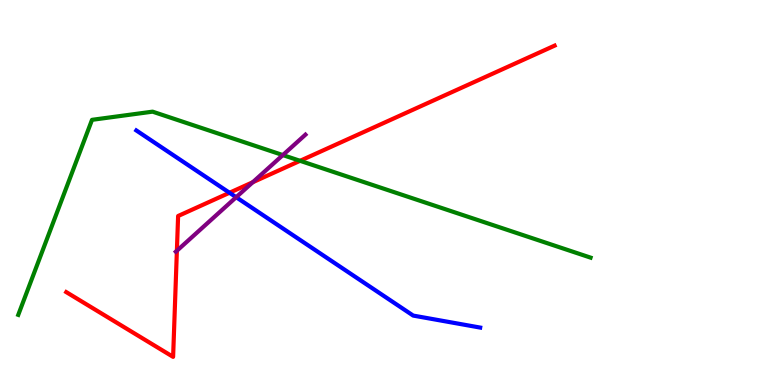[{'lines': ['blue', 'red'], 'intersections': [{'x': 2.96, 'y': 4.99}]}, {'lines': ['green', 'red'], 'intersections': [{'x': 3.87, 'y': 5.82}]}, {'lines': ['purple', 'red'], 'intersections': [{'x': 2.28, 'y': 3.49}, {'x': 3.26, 'y': 5.27}]}, {'lines': ['blue', 'green'], 'intersections': []}, {'lines': ['blue', 'purple'], 'intersections': [{'x': 3.05, 'y': 4.88}]}, {'lines': ['green', 'purple'], 'intersections': [{'x': 3.65, 'y': 5.97}]}]